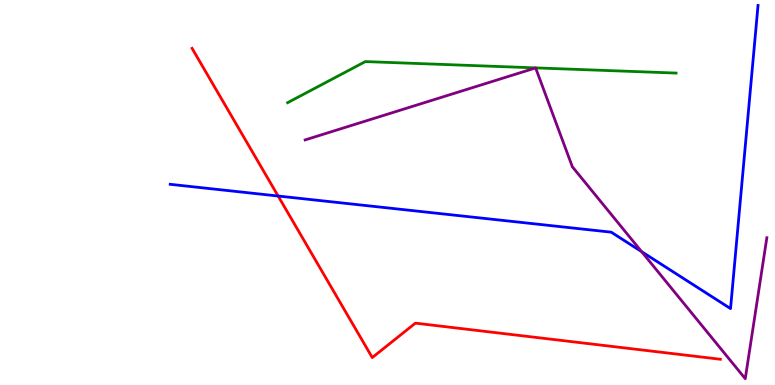[{'lines': ['blue', 'red'], 'intersections': [{'x': 3.59, 'y': 4.91}]}, {'lines': ['green', 'red'], 'intersections': []}, {'lines': ['purple', 'red'], 'intersections': []}, {'lines': ['blue', 'green'], 'intersections': []}, {'lines': ['blue', 'purple'], 'intersections': [{'x': 8.28, 'y': 3.46}]}, {'lines': ['green', 'purple'], 'intersections': []}]